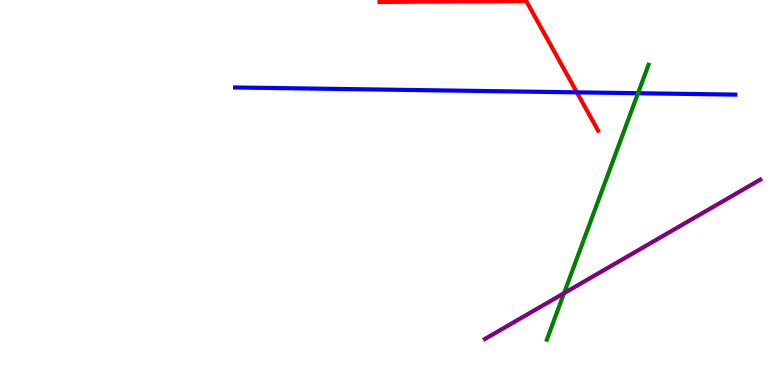[{'lines': ['blue', 'red'], 'intersections': [{'x': 7.44, 'y': 7.6}]}, {'lines': ['green', 'red'], 'intersections': []}, {'lines': ['purple', 'red'], 'intersections': []}, {'lines': ['blue', 'green'], 'intersections': [{'x': 8.23, 'y': 7.58}]}, {'lines': ['blue', 'purple'], 'intersections': []}, {'lines': ['green', 'purple'], 'intersections': [{'x': 7.28, 'y': 2.39}]}]